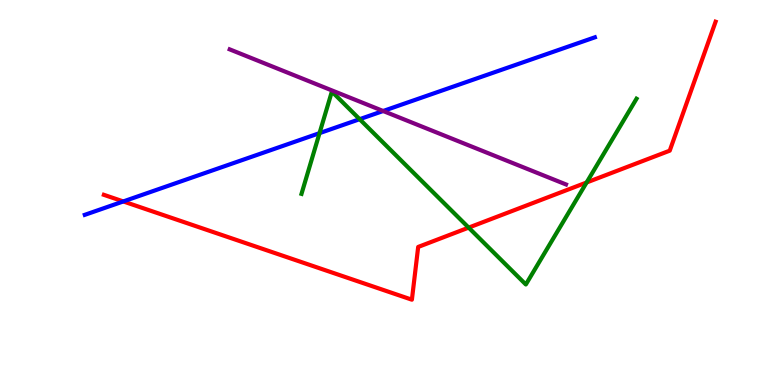[{'lines': ['blue', 'red'], 'intersections': [{'x': 1.59, 'y': 4.77}]}, {'lines': ['green', 'red'], 'intersections': [{'x': 6.05, 'y': 4.09}, {'x': 7.57, 'y': 5.26}]}, {'lines': ['purple', 'red'], 'intersections': []}, {'lines': ['blue', 'green'], 'intersections': [{'x': 4.12, 'y': 6.54}, {'x': 4.64, 'y': 6.9}]}, {'lines': ['blue', 'purple'], 'intersections': [{'x': 4.94, 'y': 7.12}]}, {'lines': ['green', 'purple'], 'intersections': []}]